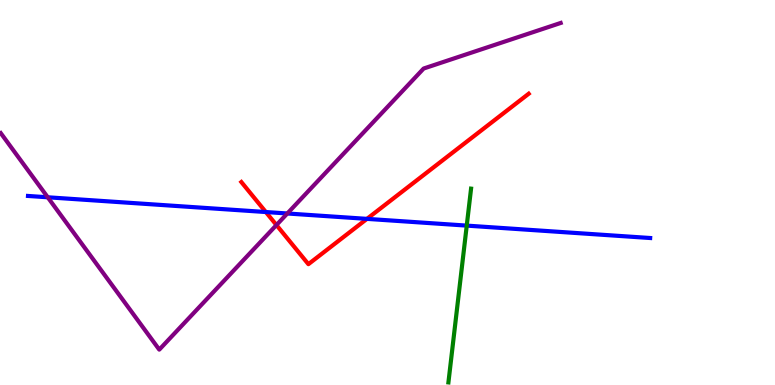[{'lines': ['blue', 'red'], 'intersections': [{'x': 3.43, 'y': 4.49}, {'x': 4.73, 'y': 4.32}]}, {'lines': ['green', 'red'], 'intersections': []}, {'lines': ['purple', 'red'], 'intersections': [{'x': 3.57, 'y': 4.15}]}, {'lines': ['blue', 'green'], 'intersections': [{'x': 6.02, 'y': 4.14}]}, {'lines': ['blue', 'purple'], 'intersections': [{'x': 0.616, 'y': 4.88}, {'x': 3.71, 'y': 4.46}]}, {'lines': ['green', 'purple'], 'intersections': []}]